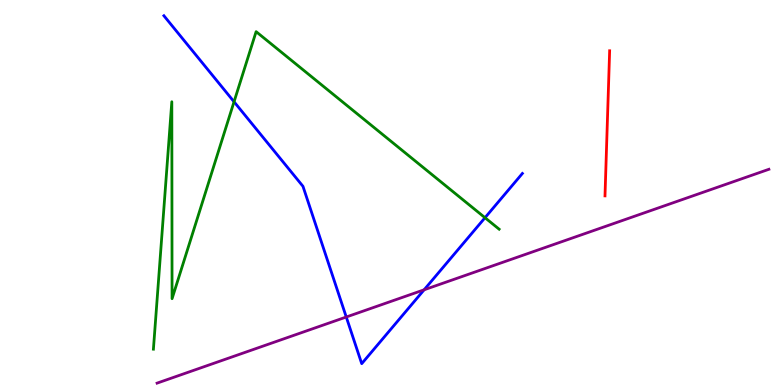[{'lines': ['blue', 'red'], 'intersections': []}, {'lines': ['green', 'red'], 'intersections': []}, {'lines': ['purple', 'red'], 'intersections': []}, {'lines': ['blue', 'green'], 'intersections': [{'x': 3.02, 'y': 7.36}, {'x': 6.26, 'y': 4.35}]}, {'lines': ['blue', 'purple'], 'intersections': [{'x': 4.47, 'y': 1.77}, {'x': 5.47, 'y': 2.47}]}, {'lines': ['green', 'purple'], 'intersections': []}]